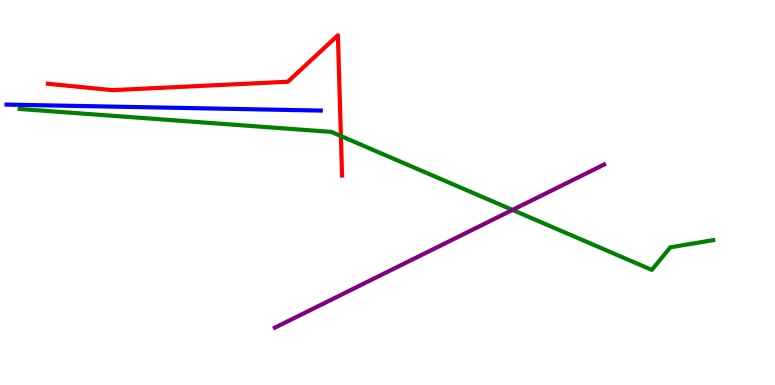[{'lines': ['blue', 'red'], 'intersections': []}, {'lines': ['green', 'red'], 'intersections': [{'x': 4.4, 'y': 6.47}]}, {'lines': ['purple', 'red'], 'intersections': []}, {'lines': ['blue', 'green'], 'intersections': []}, {'lines': ['blue', 'purple'], 'intersections': []}, {'lines': ['green', 'purple'], 'intersections': [{'x': 6.61, 'y': 4.55}]}]